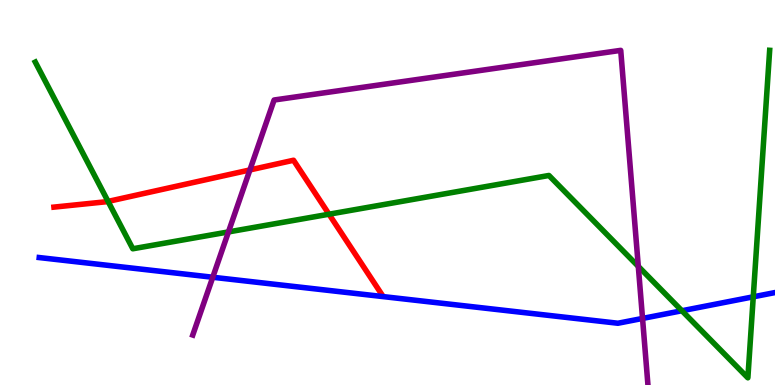[{'lines': ['blue', 'red'], 'intersections': []}, {'lines': ['green', 'red'], 'intersections': [{'x': 1.39, 'y': 4.77}, {'x': 4.25, 'y': 4.44}]}, {'lines': ['purple', 'red'], 'intersections': [{'x': 3.22, 'y': 5.59}]}, {'lines': ['blue', 'green'], 'intersections': [{'x': 8.8, 'y': 1.93}, {'x': 9.72, 'y': 2.29}]}, {'lines': ['blue', 'purple'], 'intersections': [{'x': 2.75, 'y': 2.8}, {'x': 8.29, 'y': 1.73}]}, {'lines': ['green', 'purple'], 'intersections': [{'x': 2.95, 'y': 3.98}, {'x': 8.24, 'y': 3.08}]}]